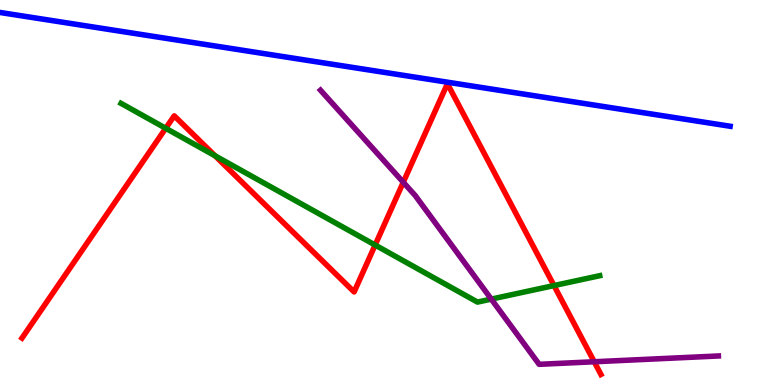[{'lines': ['blue', 'red'], 'intersections': []}, {'lines': ['green', 'red'], 'intersections': [{'x': 2.14, 'y': 6.67}, {'x': 2.77, 'y': 5.95}, {'x': 4.84, 'y': 3.64}, {'x': 7.15, 'y': 2.58}]}, {'lines': ['purple', 'red'], 'intersections': [{'x': 5.2, 'y': 5.27}, {'x': 7.67, 'y': 0.604}]}, {'lines': ['blue', 'green'], 'intersections': []}, {'lines': ['blue', 'purple'], 'intersections': []}, {'lines': ['green', 'purple'], 'intersections': [{'x': 6.34, 'y': 2.23}]}]